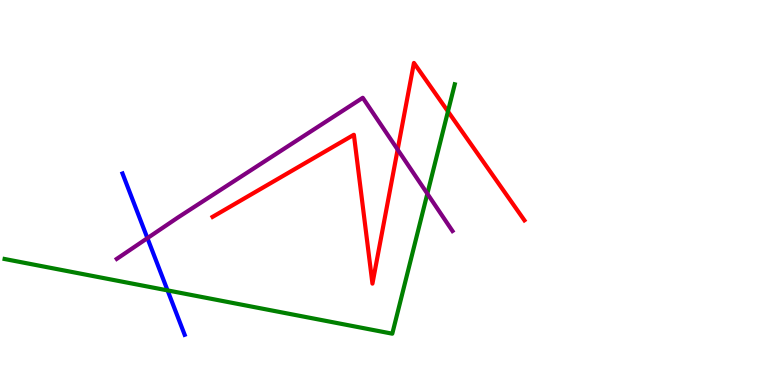[{'lines': ['blue', 'red'], 'intersections': []}, {'lines': ['green', 'red'], 'intersections': [{'x': 5.78, 'y': 7.11}]}, {'lines': ['purple', 'red'], 'intersections': [{'x': 5.13, 'y': 6.12}]}, {'lines': ['blue', 'green'], 'intersections': [{'x': 2.16, 'y': 2.46}]}, {'lines': ['blue', 'purple'], 'intersections': [{'x': 1.9, 'y': 3.81}]}, {'lines': ['green', 'purple'], 'intersections': [{'x': 5.51, 'y': 4.97}]}]